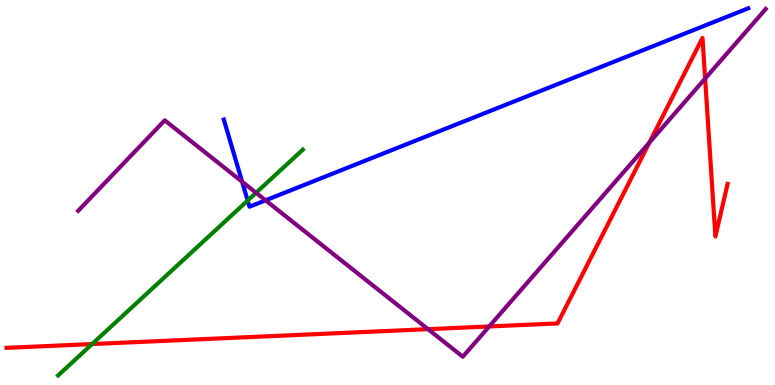[{'lines': ['blue', 'red'], 'intersections': []}, {'lines': ['green', 'red'], 'intersections': [{'x': 1.19, 'y': 1.06}]}, {'lines': ['purple', 'red'], 'intersections': [{'x': 5.52, 'y': 1.45}, {'x': 6.31, 'y': 1.52}, {'x': 8.38, 'y': 6.3}, {'x': 9.1, 'y': 7.96}]}, {'lines': ['blue', 'green'], 'intersections': [{'x': 3.2, 'y': 4.79}]}, {'lines': ['blue', 'purple'], 'intersections': [{'x': 3.12, 'y': 5.28}, {'x': 3.43, 'y': 4.8}]}, {'lines': ['green', 'purple'], 'intersections': [{'x': 3.3, 'y': 4.99}]}]